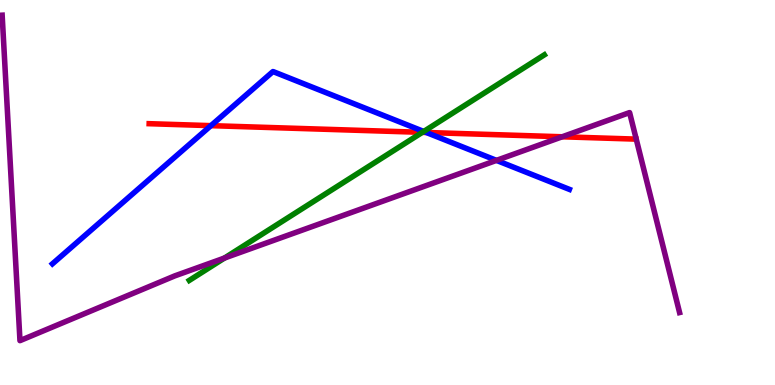[{'lines': ['blue', 'red'], 'intersections': [{'x': 2.72, 'y': 6.74}, {'x': 5.5, 'y': 6.56}]}, {'lines': ['green', 'red'], 'intersections': [{'x': 5.45, 'y': 6.56}]}, {'lines': ['purple', 'red'], 'intersections': [{'x': 7.25, 'y': 6.45}]}, {'lines': ['blue', 'green'], 'intersections': [{'x': 5.47, 'y': 6.59}]}, {'lines': ['blue', 'purple'], 'intersections': [{'x': 6.41, 'y': 5.83}]}, {'lines': ['green', 'purple'], 'intersections': [{'x': 2.9, 'y': 3.3}]}]